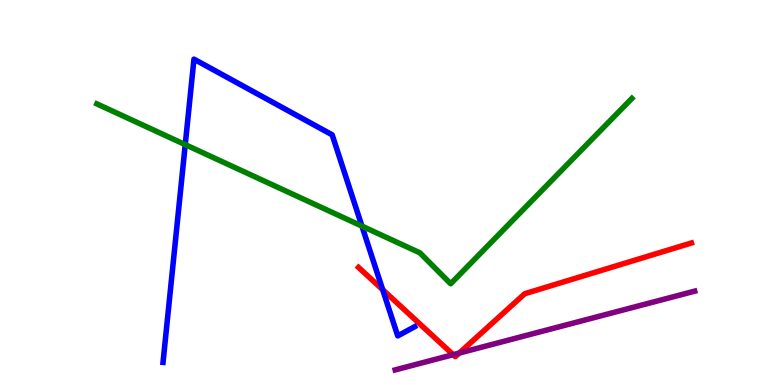[{'lines': ['blue', 'red'], 'intersections': [{'x': 4.94, 'y': 2.48}]}, {'lines': ['green', 'red'], 'intersections': []}, {'lines': ['purple', 'red'], 'intersections': [{'x': 5.85, 'y': 0.788}, {'x': 5.93, 'y': 0.829}]}, {'lines': ['blue', 'green'], 'intersections': [{'x': 2.39, 'y': 6.24}, {'x': 4.67, 'y': 4.13}]}, {'lines': ['blue', 'purple'], 'intersections': []}, {'lines': ['green', 'purple'], 'intersections': []}]